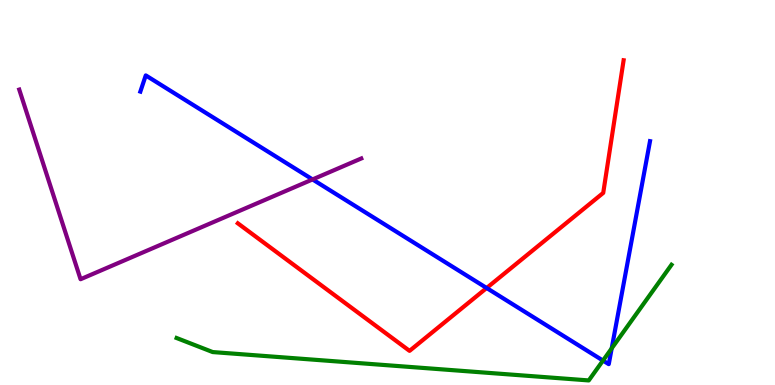[{'lines': ['blue', 'red'], 'intersections': [{'x': 6.28, 'y': 2.52}]}, {'lines': ['green', 'red'], 'intersections': []}, {'lines': ['purple', 'red'], 'intersections': []}, {'lines': ['blue', 'green'], 'intersections': [{'x': 7.78, 'y': 0.635}, {'x': 7.89, 'y': 0.951}]}, {'lines': ['blue', 'purple'], 'intersections': [{'x': 4.03, 'y': 5.34}]}, {'lines': ['green', 'purple'], 'intersections': []}]